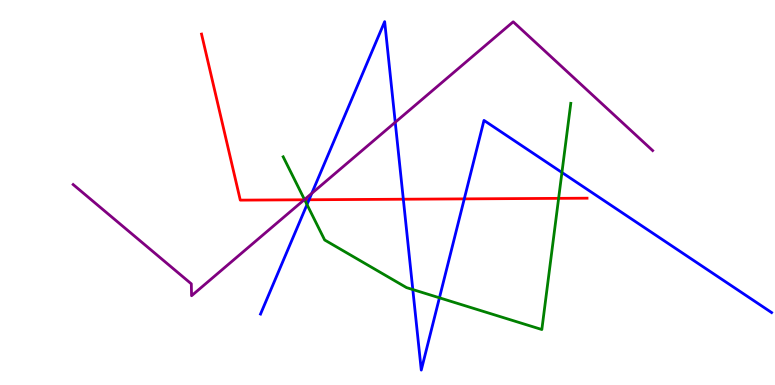[{'lines': ['blue', 'red'], 'intersections': [{'x': 3.99, 'y': 4.81}, {'x': 5.2, 'y': 4.83}, {'x': 5.99, 'y': 4.83}]}, {'lines': ['green', 'red'], 'intersections': [{'x': 3.93, 'y': 4.81}, {'x': 7.21, 'y': 4.85}]}, {'lines': ['purple', 'red'], 'intersections': [{'x': 3.93, 'y': 4.81}]}, {'lines': ['blue', 'green'], 'intersections': [{'x': 3.96, 'y': 4.69}, {'x': 5.33, 'y': 2.48}, {'x': 5.67, 'y': 2.26}, {'x': 7.25, 'y': 5.52}]}, {'lines': ['blue', 'purple'], 'intersections': [{'x': 4.02, 'y': 4.98}, {'x': 5.1, 'y': 6.82}]}, {'lines': ['green', 'purple'], 'intersections': [{'x': 3.93, 'y': 4.82}]}]